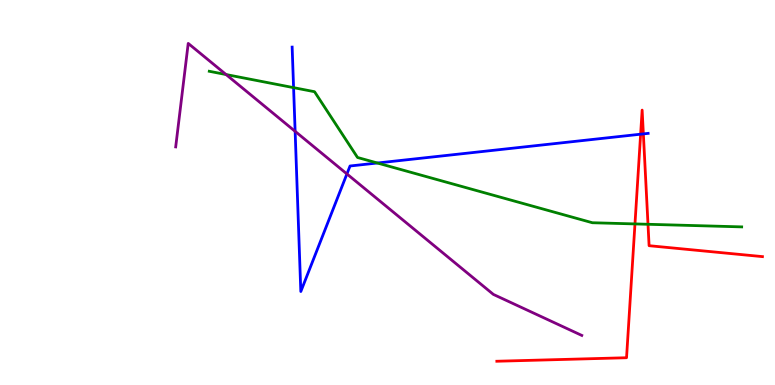[{'lines': ['blue', 'red'], 'intersections': [{'x': 8.27, 'y': 6.51}, {'x': 8.3, 'y': 6.52}]}, {'lines': ['green', 'red'], 'intersections': [{'x': 8.19, 'y': 4.18}, {'x': 8.36, 'y': 4.17}]}, {'lines': ['purple', 'red'], 'intersections': []}, {'lines': ['blue', 'green'], 'intersections': [{'x': 3.79, 'y': 7.72}, {'x': 4.87, 'y': 5.77}]}, {'lines': ['blue', 'purple'], 'intersections': [{'x': 3.81, 'y': 6.59}, {'x': 4.48, 'y': 5.48}]}, {'lines': ['green', 'purple'], 'intersections': [{'x': 2.92, 'y': 8.06}]}]